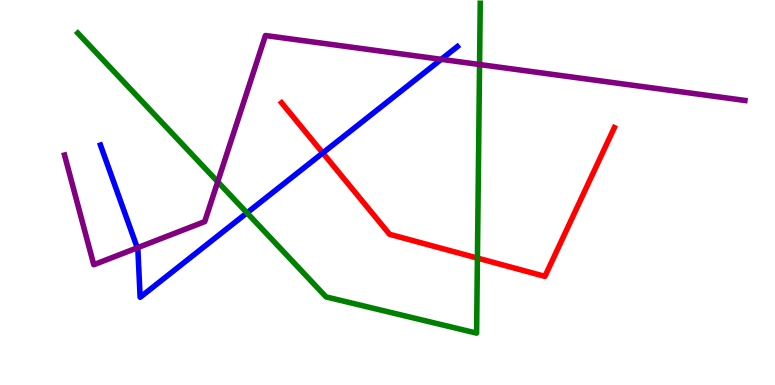[{'lines': ['blue', 'red'], 'intersections': [{'x': 4.16, 'y': 6.03}]}, {'lines': ['green', 'red'], 'intersections': [{'x': 6.16, 'y': 3.3}]}, {'lines': ['purple', 'red'], 'intersections': []}, {'lines': ['blue', 'green'], 'intersections': [{'x': 3.19, 'y': 4.47}]}, {'lines': ['blue', 'purple'], 'intersections': [{'x': 1.77, 'y': 3.56}, {'x': 5.69, 'y': 8.46}]}, {'lines': ['green', 'purple'], 'intersections': [{'x': 2.81, 'y': 5.28}, {'x': 6.19, 'y': 8.32}]}]